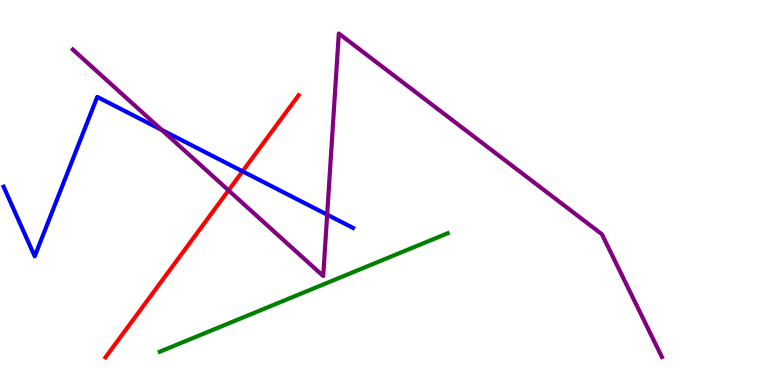[{'lines': ['blue', 'red'], 'intersections': [{'x': 3.13, 'y': 5.55}]}, {'lines': ['green', 'red'], 'intersections': []}, {'lines': ['purple', 'red'], 'intersections': [{'x': 2.95, 'y': 5.06}]}, {'lines': ['blue', 'green'], 'intersections': []}, {'lines': ['blue', 'purple'], 'intersections': [{'x': 2.09, 'y': 6.63}, {'x': 4.22, 'y': 4.42}]}, {'lines': ['green', 'purple'], 'intersections': []}]